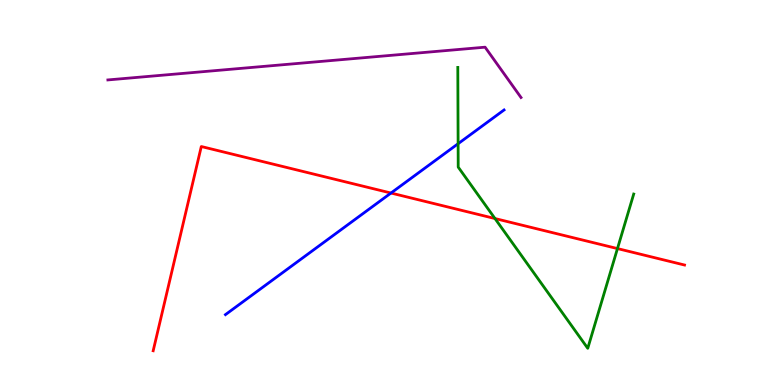[{'lines': ['blue', 'red'], 'intersections': [{'x': 5.04, 'y': 4.99}]}, {'lines': ['green', 'red'], 'intersections': [{'x': 6.39, 'y': 4.32}, {'x': 7.97, 'y': 3.54}]}, {'lines': ['purple', 'red'], 'intersections': []}, {'lines': ['blue', 'green'], 'intersections': [{'x': 5.91, 'y': 6.27}]}, {'lines': ['blue', 'purple'], 'intersections': []}, {'lines': ['green', 'purple'], 'intersections': []}]